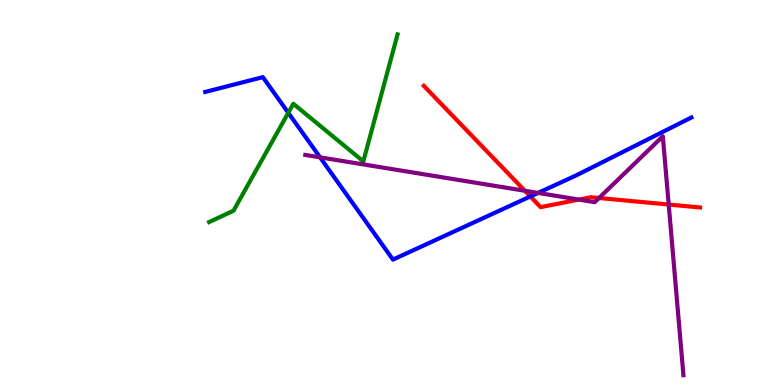[{'lines': ['blue', 'red'], 'intersections': [{'x': 6.84, 'y': 4.9}]}, {'lines': ['green', 'red'], 'intersections': []}, {'lines': ['purple', 'red'], 'intersections': [{'x': 6.77, 'y': 5.04}, {'x': 7.47, 'y': 4.82}, {'x': 7.73, 'y': 4.86}, {'x': 8.63, 'y': 4.69}]}, {'lines': ['blue', 'green'], 'intersections': [{'x': 3.72, 'y': 7.07}]}, {'lines': ['blue', 'purple'], 'intersections': [{'x': 4.13, 'y': 5.91}, {'x': 6.94, 'y': 4.99}]}, {'lines': ['green', 'purple'], 'intersections': []}]